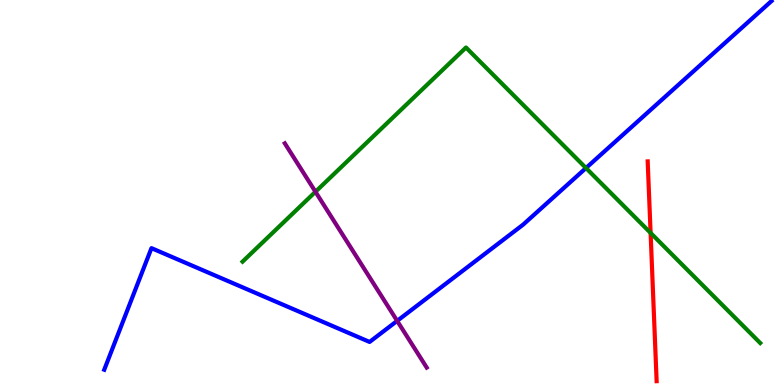[{'lines': ['blue', 'red'], 'intersections': []}, {'lines': ['green', 'red'], 'intersections': [{'x': 8.39, 'y': 3.95}]}, {'lines': ['purple', 'red'], 'intersections': []}, {'lines': ['blue', 'green'], 'intersections': [{'x': 7.56, 'y': 5.64}]}, {'lines': ['blue', 'purple'], 'intersections': [{'x': 5.12, 'y': 1.67}]}, {'lines': ['green', 'purple'], 'intersections': [{'x': 4.07, 'y': 5.02}]}]